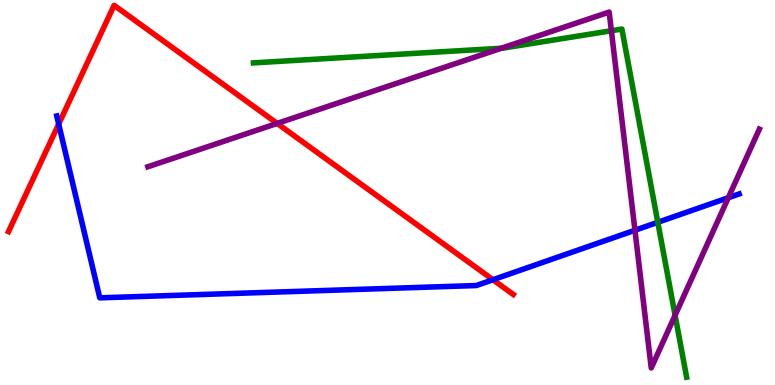[{'lines': ['blue', 'red'], 'intersections': [{'x': 0.757, 'y': 6.78}, {'x': 6.36, 'y': 2.73}]}, {'lines': ['green', 'red'], 'intersections': []}, {'lines': ['purple', 'red'], 'intersections': [{'x': 3.58, 'y': 6.79}]}, {'lines': ['blue', 'green'], 'intersections': [{'x': 8.49, 'y': 4.23}]}, {'lines': ['blue', 'purple'], 'intersections': [{'x': 8.19, 'y': 4.02}, {'x': 9.4, 'y': 4.86}]}, {'lines': ['green', 'purple'], 'intersections': [{'x': 6.47, 'y': 8.75}, {'x': 7.89, 'y': 9.2}, {'x': 8.71, 'y': 1.81}]}]